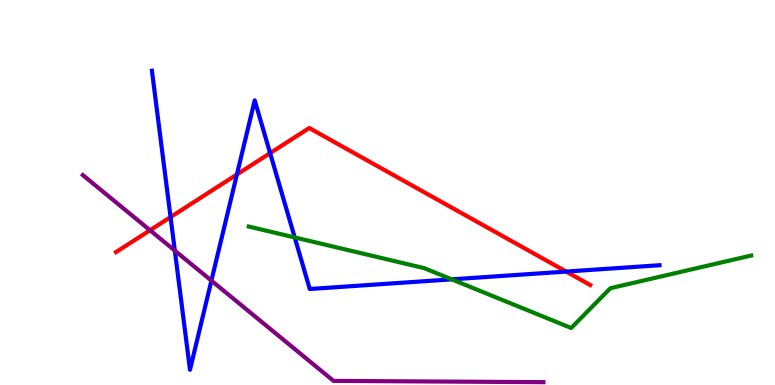[{'lines': ['blue', 'red'], 'intersections': [{'x': 2.2, 'y': 4.36}, {'x': 3.06, 'y': 5.47}, {'x': 3.49, 'y': 6.02}, {'x': 7.31, 'y': 2.95}]}, {'lines': ['green', 'red'], 'intersections': []}, {'lines': ['purple', 'red'], 'intersections': [{'x': 1.94, 'y': 4.02}]}, {'lines': ['blue', 'green'], 'intersections': [{'x': 3.8, 'y': 3.83}, {'x': 5.83, 'y': 2.74}]}, {'lines': ['blue', 'purple'], 'intersections': [{'x': 2.26, 'y': 3.49}, {'x': 2.73, 'y': 2.71}]}, {'lines': ['green', 'purple'], 'intersections': []}]